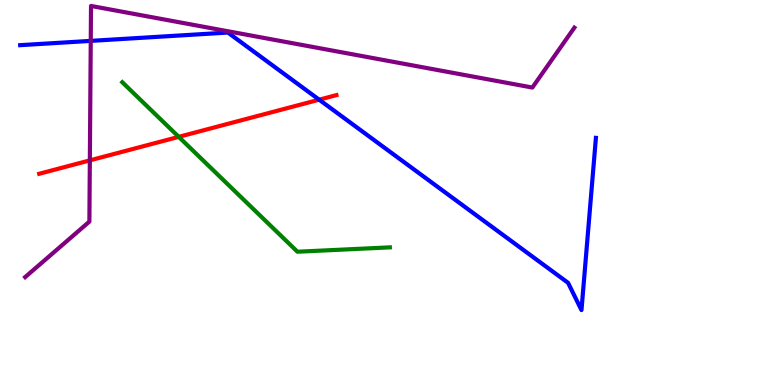[{'lines': ['blue', 'red'], 'intersections': [{'x': 4.12, 'y': 7.41}]}, {'lines': ['green', 'red'], 'intersections': [{'x': 2.31, 'y': 6.45}]}, {'lines': ['purple', 'red'], 'intersections': [{'x': 1.16, 'y': 5.83}]}, {'lines': ['blue', 'green'], 'intersections': []}, {'lines': ['blue', 'purple'], 'intersections': [{'x': 1.17, 'y': 8.94}]}, {'lines': ['green', 'purple'], 'intersections': []}]